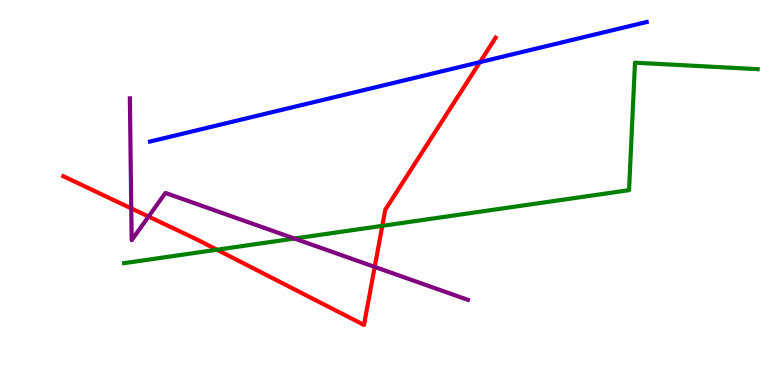[{'lines': ['blue', 'red'], 'intersections': [{'x': 6.19, 'y': 8.39}]}, {'lines': ['green', 'red'], 'intersections': [{'x': 2.8, 'y': 3.51}, {'x': 4.93, 'y': 4.13}]}, {'lines': ['purple', 'red'], 'intersections': [{'x': 1.69, 'y': 4.59}, {'x': 1.92, 'y': 4.37}, {'x': 4.83, 'y': 3.07}]}, {'lines': ['blue', 'green'], 'intersections': []}, {'lines': ['blue', 'purple'], 'intersections': []}, {'lines': ['green', 'purple'], 'intersections': [{'x': 3.8, 'y': 3.8}]}]